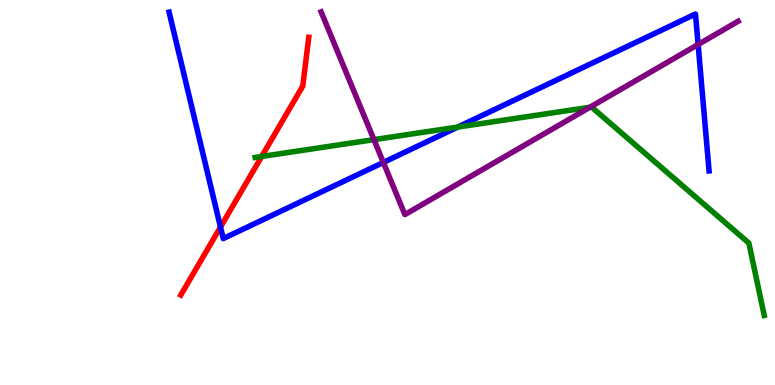[{'lines': ['blue', 'red'], 'intersections': [{'x': 2.84, 'y': 4.1}]}, {'lines': ['green', 'red'], 'intersections': [{'x': 3.38, 'y': 5.94}]}, {'lines': ['purple', 'red'], 'intersections': []}, {'lines': ['blue', 'green'], 'intersections': [{'x': 5.91, 'y': 6.7}]}, {'lines': ['blue', 'purple'], 'intersections': [{'x': 4.95, 'y': 5.78}, {'x': 9.01, 'y': 8.84}]}, {'lines': ['green', 'purple'], 'intersections': [{'x': 4.82, 'y': 6.37}, {'x': 7.61, 'y': 7.21}]}]